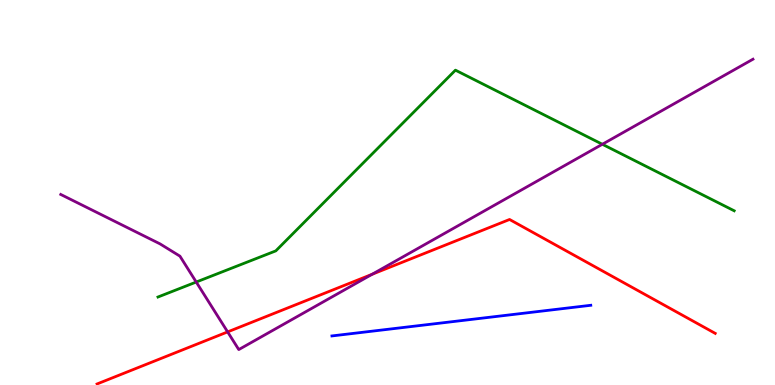[{'lines': ['blue', 'red'], 'intersections': []}, {'lines': ['green', 'red'], 'intersections': []}, {'lines': ['purple', 'red'], 'intersections': [{'x': 2.94, 'y': 1.38}, {'x': 4.8, 'y': 2.88}]}, {'lines': ['blue', 'green'], 'intersections': []}, {'lines': ['blue', 'purple'], 'intersections': []}, {'lines': ['green', 'purple'], 'intersections': [{'x': 2.53, 'y': 2.67}, {'x': 7.77, 'y': 6.25}]}]